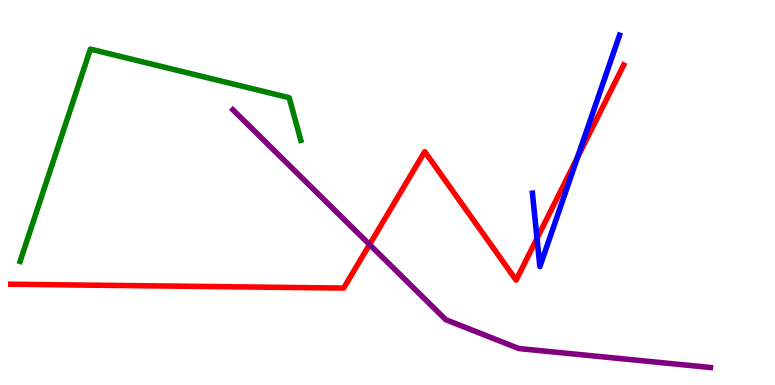[{'lines': ['blue', 'red'], 'intersections': [{'x': 6.93, 'y': 3.81}, {'x': 7.45, 'y': 5.91}]}, {'lines': ['green', 'red'], 'intersections': []}, {'lines': ['purple', 'red'], 'intersections': [{'x': 4.77, 'y': 3.65}]}, {'lines': ['blue', 'green'], 'intersections': []}, {'lines': ['blue', 'purple'], 'intersections': []}, {'lines': ['green', 'purple'], 'intersections': []}]